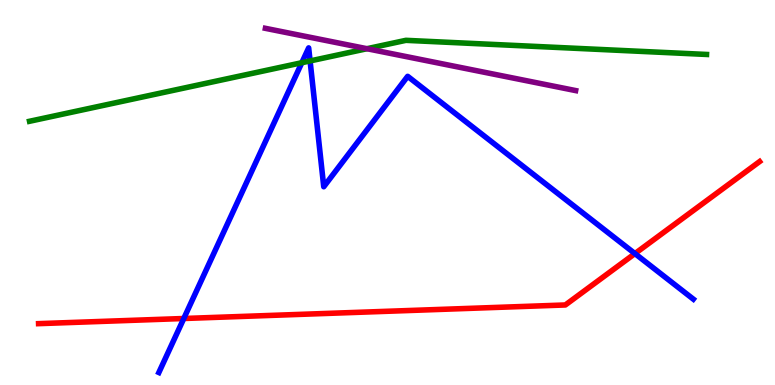[{'lines': ['blue', 'red'], 'intersections': [{'x': 2.37, 'y': 1.73}, {'x': 8.19, 'y': 3.41}]}, {'lines': ['green', 'red'], 'intersections': []}, {'lines': ['purple', 'red'], 'intersections': []}, {'lines': ['blue', 'green'], 'intersections': [{'x': 3.89, 'y': 8.37}, {'x': 4.0, 'y': 8.42}]}, {'lines': ['blue', 'purple'], 'intersections': []}, {'lines': ['green', 'purple'], 'intersections': [{'x': 4.73, 'y': 8.73}]}]